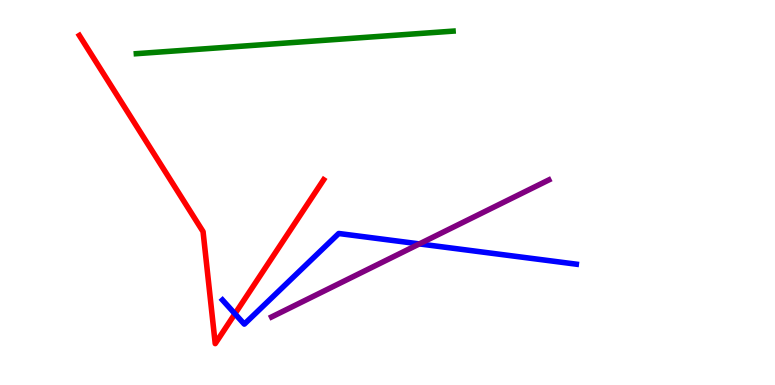[{'lines': ['blue', 'red'], 'intersections': [{'x': 3.03, 'y': 1.85}]}, {'lines': ['green', 'red'], 'intersections': []}, {'lines': ['purple', 'red'], 'intersections': []}, {'lines': ['blue', 'green'], 'intersections': []}, {'lines': ['blue', 'purple'], 'intersections': [{'x': 5.41, 'y': 3.66}]}, {'lines': ['green', 'purple'], 'intersections': []}]